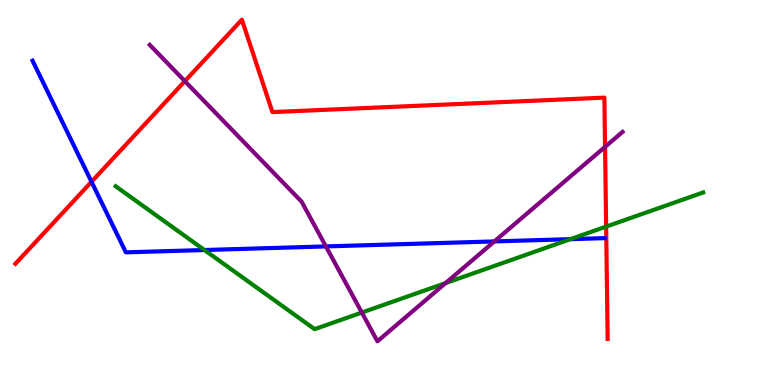[{'lines': ['blue', 'red'], 'intersections': [{'x': 1.18, 'y': 5.28}]}, {'lines': ['green', 'red'], 'intersections': [{'x': 7.82, 'y': 4.11}]}, {'lines': ['purple', 'red'], 'intersections': [{'x': 2.39, 'y': 7.89}, {'x': 7.81, 'y': 6.19}]}, {'lines': ['blue', 'green'], 'intersections': [{'x': 2.64, 'y': 3.51}, {'x': 7.36, 'y': 3.79}]}, {'lines': ['blue', 'purple'], 'intersections': [{'x': 4.21, 'y': 3.6}, {'x': 6.38, 'y': 3.73}]}, {'lines': ['green', 'purple'], 'intersections': [{'x': 4.67, 'y': 1.88}, {'x': 5.75, 'y': 2.65}]}]